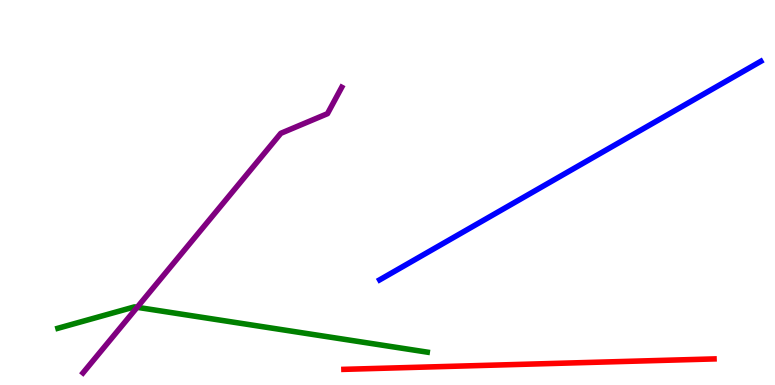[{'lines': ['blue', 'red'], 'intersections': []}, {'lines': ['green', 'red'], 'intersections': []}, {'lines': ['purple', 'red'], 'intersections': []}, {'lines': ['blue', 'green'], 'intersections': []}, {'lines': ['blue', 'purple'], 'intersections': []}, {'lines': ['green', 'purple'], 'intersections': [{'x': 1.77, 'y': 2.02}]}]